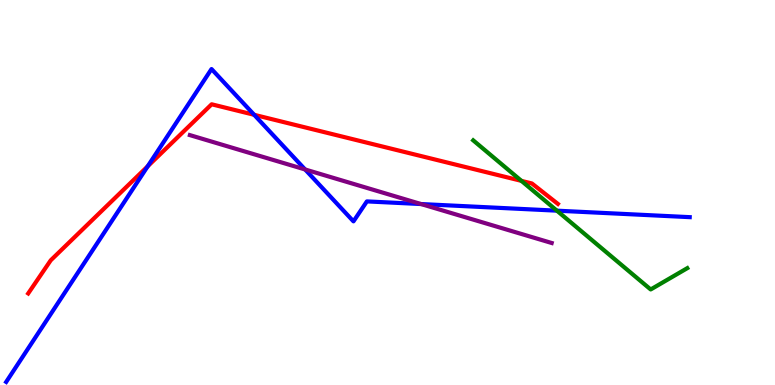[{'lines': ['blue', 'red'], 'intersections': [{'x': 1.91, 'y': 5.68}, {'x': 3.28, 'y': 7.02}]}, {'lines': ['green', 'red'], 'intersections': [{'x': 6.73, 'y': 5.3}]}, {'lines': ['purple', 'red'], 'intersections': []}, {'lines': ['blue', 'green'], 'intersections': [{'x': 7.19, 'y': 4.53}]}, {'lines': ['blue', 'purple'], 'intersections': [{'x': 3.94, 'y': 5.6}, {'x': 5.43, 'y': 4.7}]}, {'lines': ['green', 'purple'], 'intersections': []}]